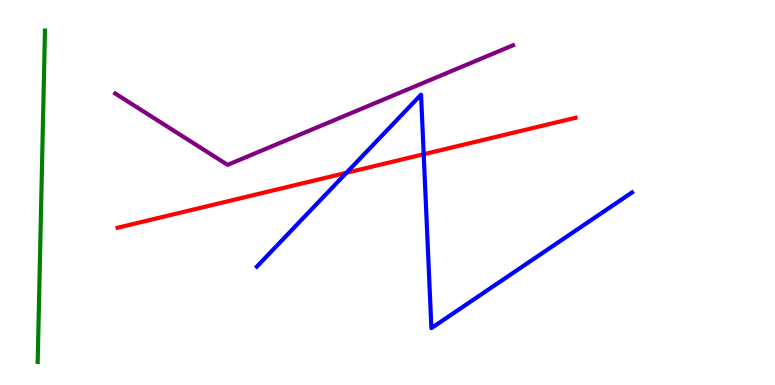[{'lines': ['blue', 'red'], 'intersections': [{'x': 4.47, 'y': 5.51}, {'x': 5.47, 'y': 5.99}]}, {'lines': ['green', 'red'], 'intersections': []}, {'lines': ['purple', 'red'], 'intersections': []}, {'lines': ['blue', 'green'], 'intersections': []}, {'lines': ['blue', 'purple'], 'intersections': []}, {'lines': ['green', 'purple'], 'intersections': []}]